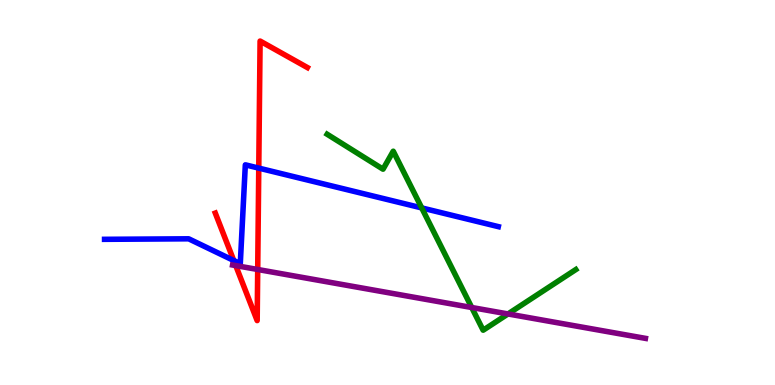[{'lines': ['blue', 'red'], 'intersections': [{'x': 3.02, 'y': 3.23}, {'x': 3.34, 'y': 5.63}]}, {'lines': ['green', 'red'], 'intersections': []}, {'lines': ['purple', 'red'], 'intersections': [{'x': 3.04, 'y': 3.1}, {'x': 3.33, 'y': 3.0}]}, {'lines': ['blue', 'green'], 'intersections': [{'x': 5.44, 'y': 4.6}]}, {'lines': ['blue', 'purple'], 'intersections': []}, {'lines': ['green', 'purple'], 'intersections': [{'x': 6.09, 'y': 2.01}, {'x': 6.55, 'y': 1.85}]}]